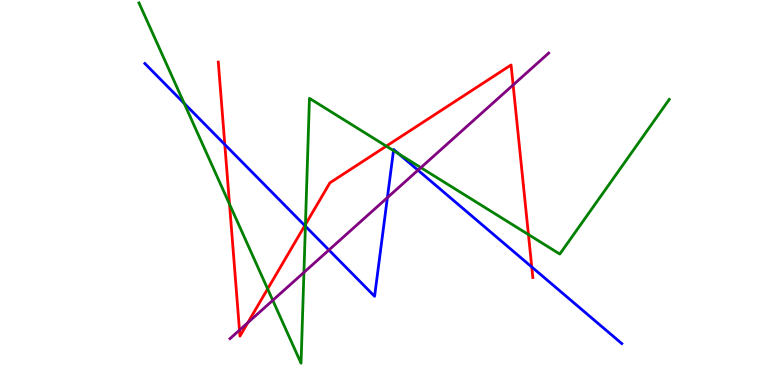[{'lines': ['blue', 'red'], 'intersections': [{'x': 2.9, 'y': 6.25}, {'x': 3.93, 'y': 4.14}, {'x': 6.86, 'y': 3.07}]}, {'lines': ['green', 'red'], 'intersections': [{'x': 2.96, 'y': 4.7}, {'x': 3.45, 'y': 2.5}, {'x': 3.94, 'y': 4.17}, {'x': 4.98, 'y': 6.2}, {'x': 6.82, 'y': 3.91}]}, {'lines': ['purple', 'red'], 'intersections': [{'x': 3.09, 'y': 1.42}, {'x': 3.2, 'y': 1.62}, {'x': 6.62, 'y': 7.79}]}, {'lines': ['blue', 'green'], 'intersections': [{'x': 2.38, 'y': 7.32}, {'x': 3.94, 'y': 4.13}, {'x': 5.08, 'y': 6.09}, {'x': 5.15, 'y': 6.0}]}, {'lines': ['blue', 'purple'], 'intersections': [{'x': 4.24, 'y': 3.51}, {'x': 5.0, 'y': 4.87}, {'x': 5.39, 'y': 5.58}]}, {'lines': ['green', 'purple'], 'intersections': [{'x': 3.52, 'y': 2.2}, {'x': 3.92, 'y': 2.92}, {'x': 5.43, 'y': 5.65}]}]